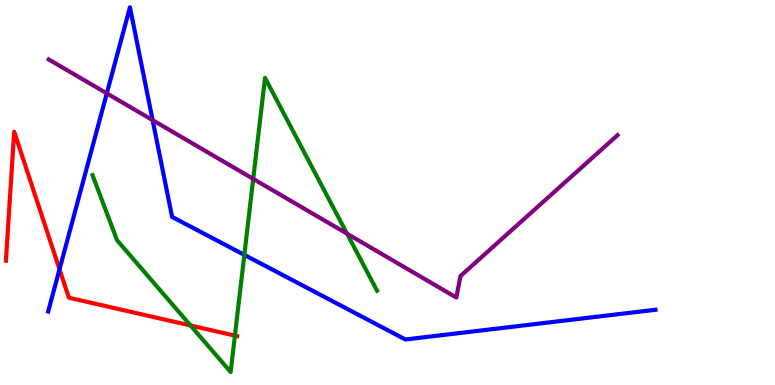[{'lines': ['blue', 'red'], 'intersections': [{'x': 0.768, 'y': 3.0}]}, {'lines': ['green', 'red'], 'intersections': [{'x': 2.46, 'y': 1.55}, {'x': 3.03, 'y': 1.28}]}, {'lines': ['purple', 'red'], 'intersections': []}, {'lines': ['blue', 'green'], 'intersections': [{'x': 3.15, 'y': 3.38}]}, {'lines': ['blue', 'purple'], 'intersections': [{'x': 1.38, 'y': 7.57}, {'x': 1.97, 'y': 6.88}]}, {'lines': ['green', 'purple'], 'intersections': [{'x': 3.27, 'y': 5.35}, {'x': 4.48, 'y': 3.93}]}]